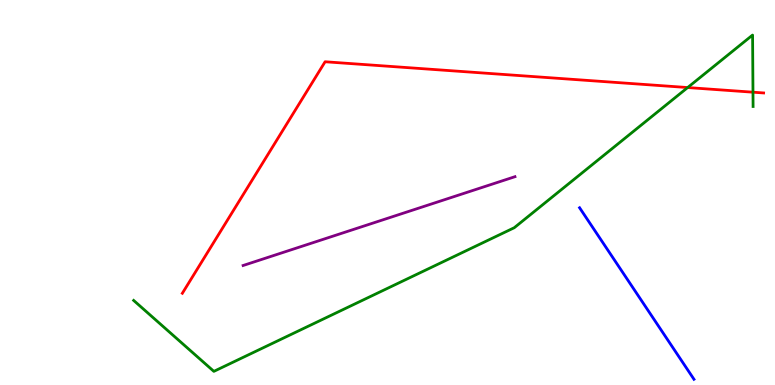[{'lines': ['blue', 'red'], 'intersections': []}, {'lines': ['green', 'red'], 'intersections': [{'x': 8.87, 'y': 7.73}, {'x': 9.72, 'y': 7.61}]}, {'lines': ['purple', 'red'], 'intersections': []}, {'lines': ['blue', 'green'], 'intersections': []}, {'lines': ['blue', 'purple'], 'intersections': []}, {'lines': ['green', 'purple'], 'intersections': []}]